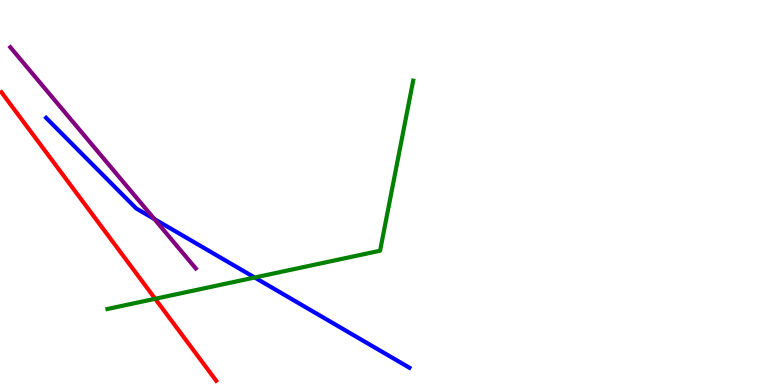[{'lines': ['blue', 'red'], 'intersections': []}, {'lines': ['green', 'red'], 'intersections': [{'x': 2.0, 'y': 2.24}]}, {'lines': ['purple', 'red'], 'intersections': []}, {'lines': ['blue', 'green'], 'intersections': [{'x': 3.29, 'y': 2.79}]}, {'lines': ['blue', 'purple'], 'intersections': [{'x': 1.99, 'y': 4.31}]}, {'lines': ['green', 'purple'], 'intersections': []}]